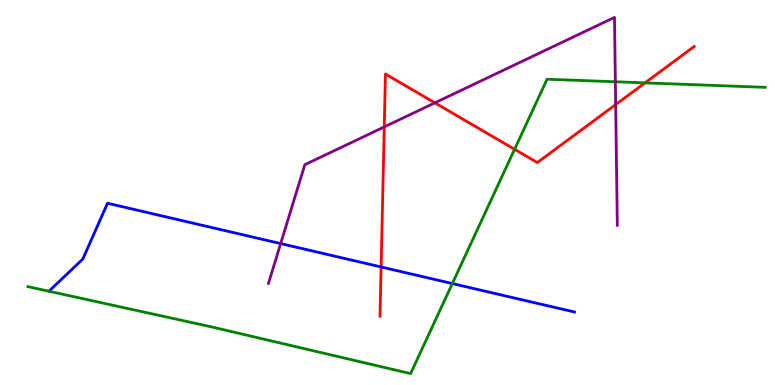[{'lines': ['blue', 'red'], 'intersections': [{'x': 4.92, 'y': 3.07}]}, {'lines': ['green', 'red'], 'intersections': [{'x': 6.64, 'y': 6.12}, {'x': 8.32, 'y': 7.85}]}, {'lines': ['purple', 'red'], 'intersections': [{'x': 4.96, 'y': 6.7}, {'x': 5.61, 'y': 7.33}, {'x': 7.94, 'y': 7.28}]}, {'lines': ['blue', 'green'], 'intersections': [{'x': 5.84, 'y': 2.63}]}, {'lines': ['blue', 'purple'], 'intersections': [{'x': 3.62, 'y': 3.67}]}, {'lines': ['green', 'purple'], 'intersections': [{'x': 7.94, 'y': 7.88}]}]